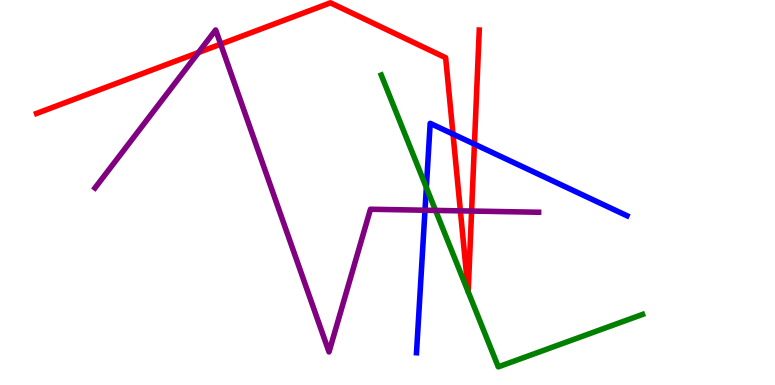[{'lines': ['blue', 'red'], 'intersections': [{'x': 5.85, 'y': 6.52}, {'x': 6.12, 'y': 6.26}]}, {'lines': ['green', 'red'], 'intersections': [{'x': 6.04, 'y': 2.42}, {'x': 6.04, 'y': 2.42}]}, {'lines': ['purple', 'red'], 'intersections': [{'x': 2.56, 'y': 8.64}, {'x': 2.85, 'y': 8.85}, {'x': 5.94, 'y': 4.52}, {'x': 6.09, 'y': 4.52}]}, {'lines': ['blue', 'green'], 'intersections': [{'x': 5.5, 'y': 5.13}]}, {'lines': ['blue', 'purple'], 'intersections': [{'x': 5.48, 'y': 4.54}]}, {'lines': ['green', 'purple'], 'intersections': [{'x': 5.62, 'y': 4.53}]}]